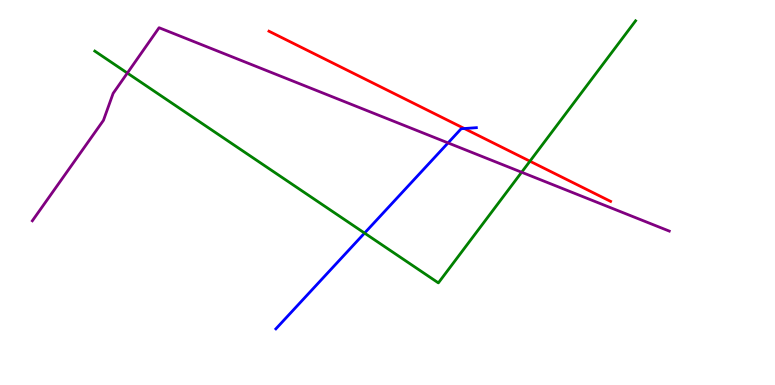[{'lines': ['blue', 'red'], 'intersections': [{'x': 5.99, 'y': 6.66}]}, {'lines': ['green', 'red'], 'intersections': [{'x': 6.84, 'y': 5.81}]}, {'lines': ['purple', 'red'], 'intersections': []}, {'lines': ['blue', 'green'], 'intersections': [{'x': 4.7, 'y': 3.95}]}, {'lines': ['blue', 'purple'], 'intersections': [{'x': 5.78, 'y': 6.29}]}, {'lines': ['green', 'purple'], 'intersections': [{'x': 1.64, 'y': 8.1}, {'x': 6.73, 'y': 5.53}]}]